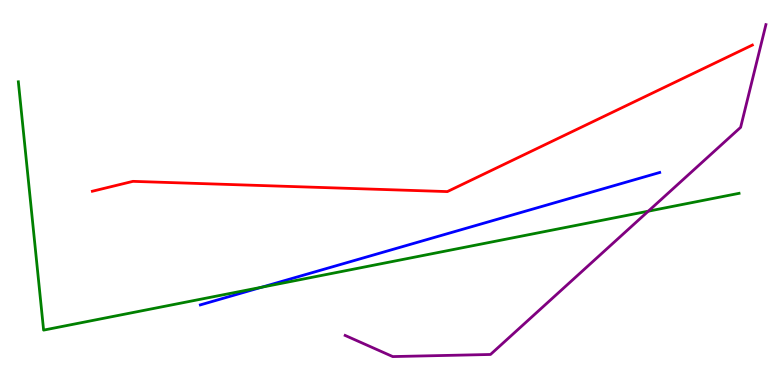[{'lines': ['blue', 'red'], 'intersections': []}, {'lines': ['green', 'red'], 'intersections': []}, {'lines': ['purple', 'red'], 'intersections': []}, {'lines': ['blue', 'green'], 'intersections': [{'x': 3.38, 'y': 2.54}]}, {'lines': ['blue', 'purple'], 'intersections': []}, {'lines': ['green', 'purple'], 'intersections': [{'x': 8.37, 'y': 4.51}]}]